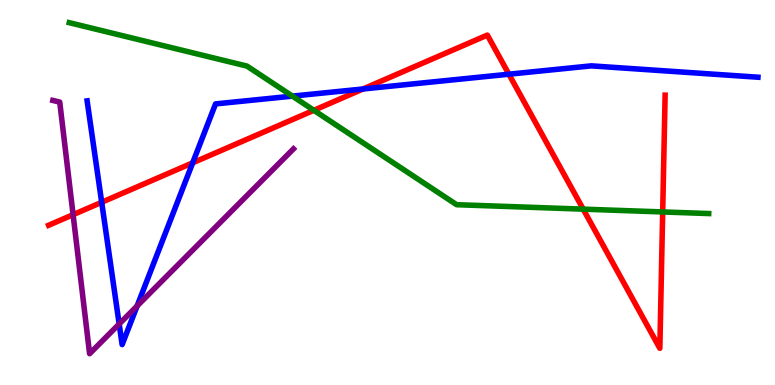[{'lines': ['blue', 'red'], 'intersections': [{'x': 1.31, 'y': 4.75}, {'x': 2.49, 'y': 5.77}, {'x': 4.68, 'y': 7.69}, {'x': 6.57, 'y': 8.07}]}, {'lines': ['green', 'red'], 'intersections': [{'x': 4.05, 'y': 7.14}, {'x': 7.53, 'y': 4.57}, {'x': 8.55, 'y': 4.5}]}, {'lines': ['purple', 'red'], 'intersections': [{'x': 0.943, 'y': 4.42}]}, {'lines': ['blue', 'green'], 'intersections': [{'x': 3.77, 'y': 7.5}]}, {'lines': ['blue', 'purple'], 'intersections': [{'x': 1.54, 'y': 1.58}, {'x': 1.77, 'y': 2.05}]}, {'lines': ['green', 'purple'], 'intersections': []}]